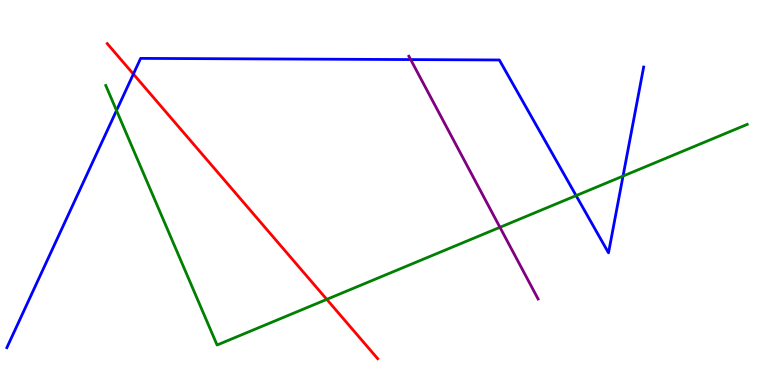[{'lines': ['blue', 'red'], 'intersections': [{'x': 1.72, 'y': 8.08}]}, {'lines': ['green', 'red'], 'intersections': [{'x': 4.22, 'y': 2.22}]}, {'lines': ['purple', 'red'], 'intersections': []}, {'lines': ['blue', 'green'], 'intersections': [{'x': 1.5, 'y': 7.13}, {'x': 7.43, 'y': 4.92}, {'x': 8.04, 'y': 5.43}]}, {'lines': ['blue', 'purple'], 'intersections': [{'x': 5.3, 'y': 8.45}]}, {'lines': ['green', 'purple'], 'intersections': [{'x': 6.45, 'y': 4.1}]}]